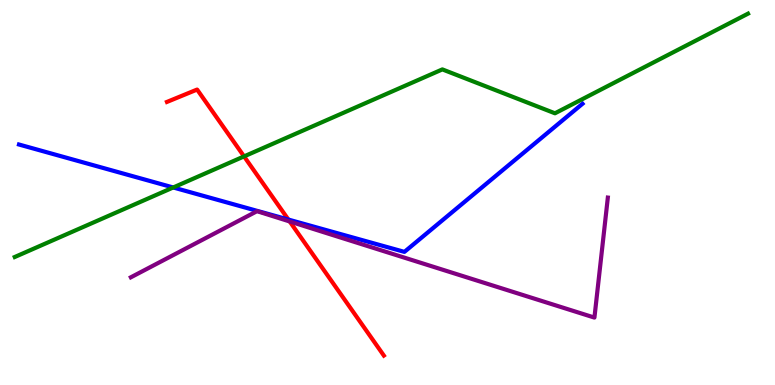[{'lines': ['blue', 'red'], 'intersections': [{'x': 3.72, 'y': 4.3}]}, {'lines': ['green', 'red'], 'intersections': [{'x': 3.15, 'y': 5.94}]}, {'lines': ['purple', 'red'], 'intersections': [{'x': 3.74, 'y': 4.25}]}, {'lines': ['blue', 'green'], 'intersections': [{'x': 2.24, 'y': 5.13}]}, {'lines': ['blue', 'purple'], 'intersections': []}, {'lines': ['green', 'purple'], 'intersections': []}]